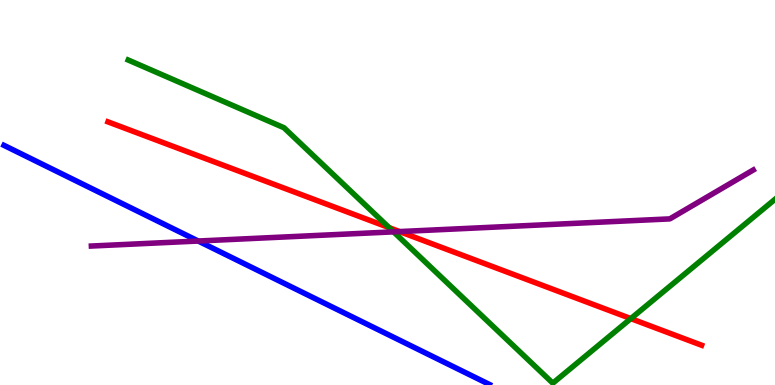[{'lines': ['blue', 'red'], 'intersections': []}, {'lines': ['green', 'red'], 'intersections': [{'x': 5.02, 'y': 4.09}, {'x': 8.14, 'y': 1.72}]}, {'lines': ['purple', 'red'], 'intersections': [{'x': 5.16, 'y': 3.99}]}, {'lines': ['blue', 'green'], 'intersections': []}, {'lines': ['blue', 'purple'], 'intersections': [{'x': 2.56, 'y': 3.74}]}, {'lines': ['green', 'purple'], 'intersections': [{'x': 5.08, 'y': 3.98}]}]